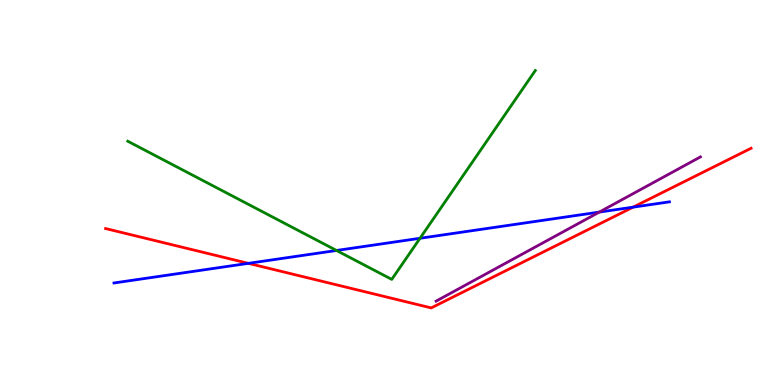[{'lines': ['blue', 'red'], 'intersections': [{'x': 3.2, 'y': 3.16}, {'x': 8.17, 'y': 4.62}]}, {'lines': ['green', 'red'], 'intersections': []}, {'lines': ['purple', 'red'], 'intersections': []}, {'lines': ['blue', 'green'], 'intersections': [{'x': 4.34, 'y': 3.49}, {'x': 5.42, 'y': 3.81}]}, {'lines': ['blue', 'purple'], 'intersections': [{'x': 7.73, 'y': 4.49}]}, {'lines': ['green', 'purple'], 'intersections': []}]